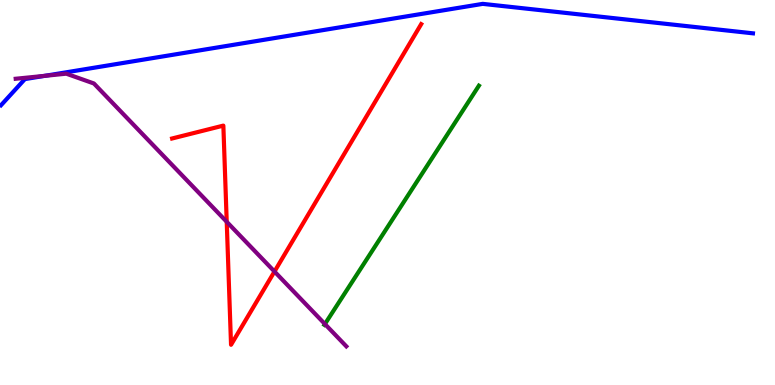[{'lines': ['blue', 'red'], 'intersections': []}, {'lines': ['green', 'red'], 'intersections': []}, {'lines': ['purple', 'red'], 'intersections': [{'x': 2.93, 'y': 4.24}, {'x': 3.54, 'y': 2.95}]}, {'lines': ['blue', 'green'], 'intersections': []}, {'lines': ['blue', 'purple'], 'intersections': [{'x': 0.576, 'y': 8.03}]}, {'lines': ['green', 'purple'], 'intersections': [{'x': 4.19, 'y': 1.58}]}]